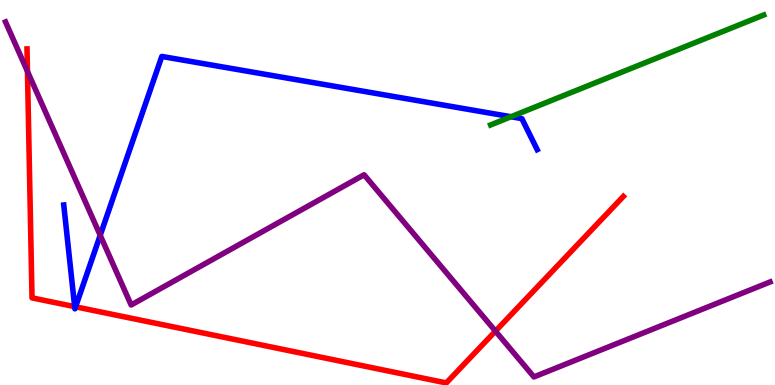[{'lines': ['blue', 'red'], 'intersections': [{'x': 0.963, 'y': 2.04}, {'x': 0.975, 'y': 2.03}]}, {'lines': ['green', 'red'], 'intersections': []}, {'lines': ['purple', 'red'], 'intersections': [{'x': 0.354, 'y': 8.15}, {'x': 6.39, 'y': 1.4}]}, {'lines': ['blue', 'green'], 'intersections': [{'x': 6.59, 'y': 6.97}]}, {'lines': ['blue', 'purple'], 'intersections': [{'x': 1.29, 'y': 3.89}]}, {'lines': ['green', 'purple'], 'intersections': []}]